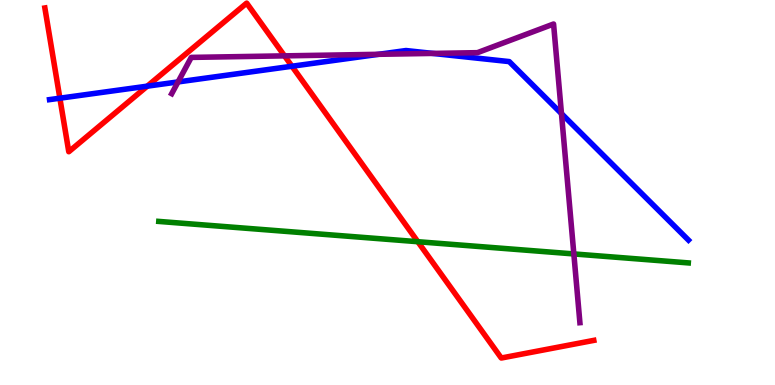[{'lines': ['blue', 'red'], 'intersections': [{'x': 0.773, 'y': 7.45}, {'x': 1.9, 'y': 7.76}, {'x': 3.77, 'y': 8.28}]}, {'lines': ['green', 'red'], 'intersections': [{'x': 5.39, 'y': 3.72}]}, {'lines': ['purple', 'red'], 'intersections': [{'x': 3.67, 'y': 8.55}]}, {'lines': ['blue', 'green'], 'intersections': []}, {'lines': ['blue', 'purple'], 'intersections': [{'x': 2.3, 'y': 7.87}, {'x': 4.89, 'y': 8.59}, {'x': 5.58, 'y': 8.61}, {'x': 7.24, 'y': 7.05}]}, {'lines': ['green', 'purple'], 'intersections': [{'x': 7.4, 'y': 3.4}]}]